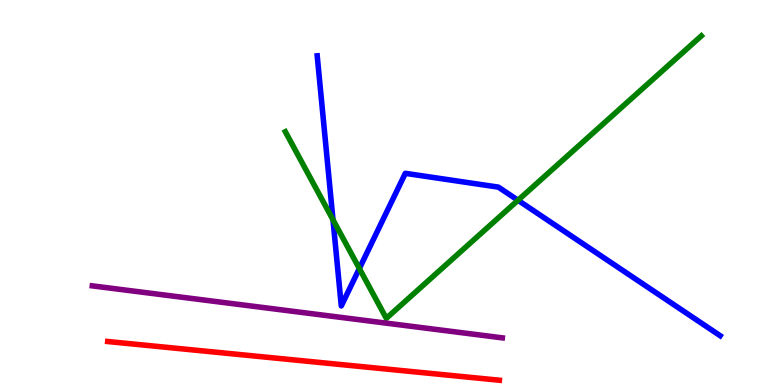[{'lines': ['blue', 'red'], 'intersections': []}, {'lines': ['green', 'red'], 'intersections': []}, {'lines': ['purple', 'red'], 'intersections': []}, {'lines': ['blue', 'green'], 'intersections': [{'x': 4.3, 'y': 4.29}, {'x': 4.64, 'y': 3.03}, {'x': 6.68, 'y': 4.8}]}, {'lines': ['blue', 'purple'], 'intersections': []}, {'lines': ['green', 'purple'], 'intersections': []}]